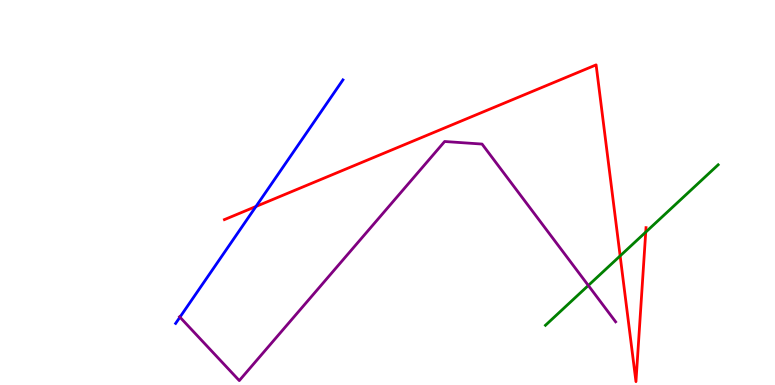[{'lines': ['blue', 'red'], 'intersections': [{'x': 3.3, 'y': 4.64}]}, {'lines': ['green', 'red'], 'intersections': [{'x': 8.0, 'y': 3.35}, {'x': 8.33, 'y': 3.97}]}, {'lines': ['purple', 'red'], 'intersections': []}, {'lines': ['blue', 'green'], 'intersections': []}, {'lines': ['blue', 'purple'], 'intersections': [{'x': 2.32, 'y': 1.76}]}, {'lines': ['green', 'purple'], 'intersections': [{'x': 7.59, 'y': 2.59}]}]